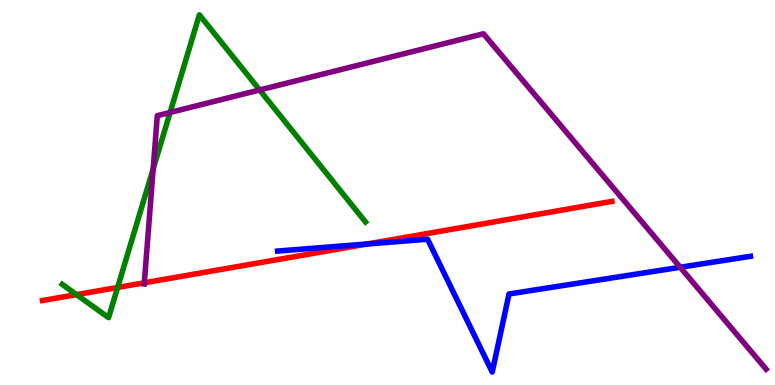[{'lines': ['blue', 'red'], 'intersections': [{'x': 4.74, 'y': 3.66}]}, {'lines': ['green', 'red'], 'intersections': [{'x': 0.987, 'y': 2.35}, {'x': 1.52, 'y': 2.53}]}, {'lines': ['purple', 'red'], 'intersections': [{'x': 1.86, 'y': 2.65}]}, {'lines': ['blue', 'green'], 'intersections': []}, {'lines': ['blue', 'purple'], 'intersections': [{'x': 8.78, 'y': 3.06}]}, {'lines': ['green', 'purple'], 'intersections': [{'x': 1.98, 'y': 5.61}, {'x': 2.19, 'y': 7.08}, {'x': 3.35, 'y': 7.66}]}]